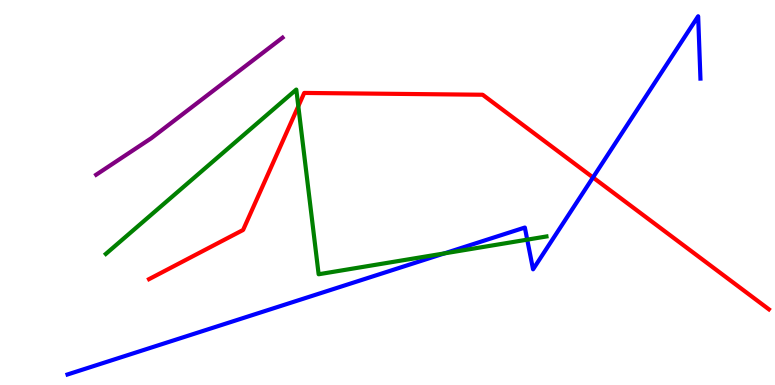[{'lines': ['blue', 'red'], 'intersections': [{'x': 7.65, 'y': 5.39}]}, {'lines': ['green', 'red'], 'intersections': [{'x': 3.85, 'y': 7.24}]}, {'lines': ['purple', 'red'], 'intersections': []}, {'lines': ['blue', 'green'], 'intersections': [{'x': 5.73, 'y': 3.42}, {'x': 6.8, 'y': 3.78}]}, {'lines': ['blue', 'purple'], 'intersections': []}, {'lines': ['green', 'purple'], 'intersections': []}]